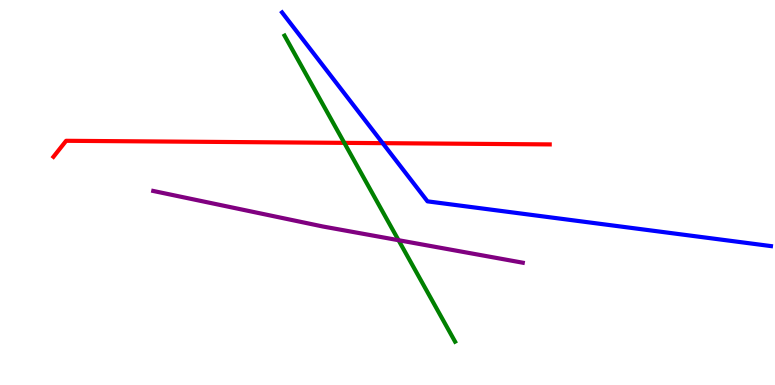[{'lines': ['blue', 'red'], 'intersections': [{'x': 4.94, 'y': 6.28}]}, {'lines': ['green', 'red'], 'intersections': [{'x': 4.44, 'y': 6.29}]}, {'lines': ['purple', 'red'], 'intersections': []}, {'lines': ['blue', 'green'], 'intersections': []}, {'lines': ['blue', 'purple'], 'intersections': []}, {'lines': ['green', 'purple'], 'intersections': [{'x': 5.14, 'y': 3.76}]}]